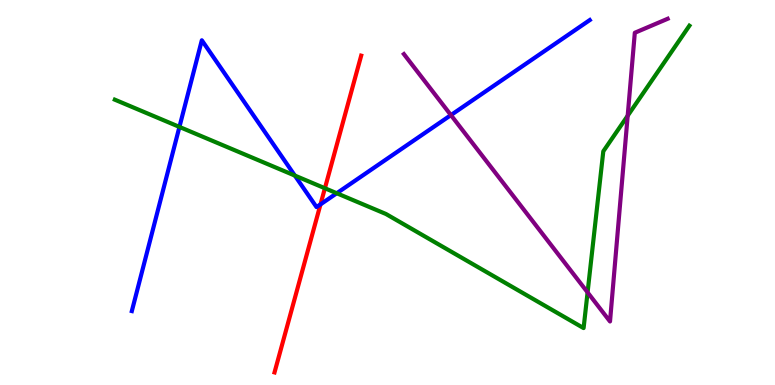[{'lines': ['blue', 'red'], 'intersections': [{'x': 4.14, 'y': 4.69}]}, {'lines': ['green', 'red'], 'intersections': [{'x': 4.19, 'y': 5.11}]}, {'lines': ['purple', 'red'], 'intersections': []}, {'lines': ['blue', 'green'], 'intersections': [{'x': 2.32, 'y': 6.7}, {'x': 3.8, 'y': 5.44}, {'x': 4.35, 'y': 4.98}]}, {'lines': ['blue', 'purple'], 'intersections': [{'x': 5.82, 'y': 7.01}]}, {'lines': ['green', 'purple'], 'intersections': [{'x': 7.58, 'y': 2.41}, {'x': 8.1, 'y': 6.99}]}]